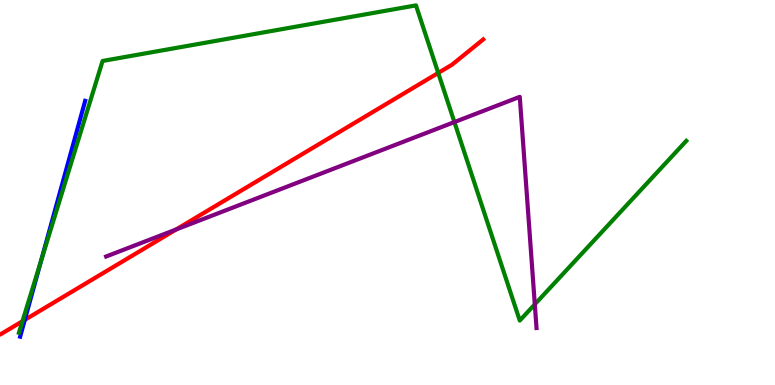[{'lines': ['blue', 'red'], 'intersections': [{'x': 0.32, 'y': 1.69}]}, {'lines': ['green', 'red'], 'intersections': [{'x': 0.29, 'y': 1.66}, {'x': 5.65, 'y': 8.11}]}, {'lines': ['purple', 'red'], 'intersections': [{'x': 2.27, 'y': 4.04}]}, {'lines': ['blue', 'green'], 'intersections': [{'x': 0.531, 'y': 3.23}]}, {'lines': ['blue', 'purple'], 'intersections': []}, {'lines': ['green', 'purple'], 'intersections': [{'x': 5.86, 'y': 6.83}, {'x': 6.9, 'y': 2.1}]}]